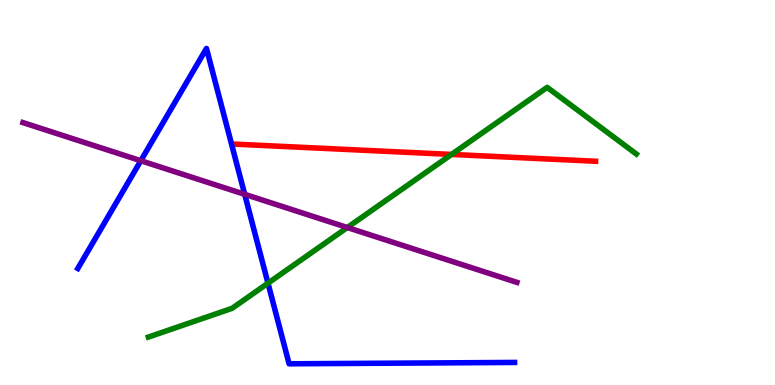[{'lines': ['blue', 'red'], 'intersections': []}, {'lines': ['green', 'red'], 'intersections': [{'x': 5.83, 'y': 5.99}]}, {'lines': ['purple', 'red'], 'intersections': []}, {'lines': ['blue', 'green'], 'intersections': [{'x': 3.46, 'y': 2.64}]}, {'lines': ['blue', 'purple'], 'intersections': [{'x': 1.82, 'y': 5.83}, {'x': 3.16, 'y': 4.95}]}, {'lines': ['green', 'purple'], 'intersections': [{'x': 4.48, 'y': 4.09}]}]